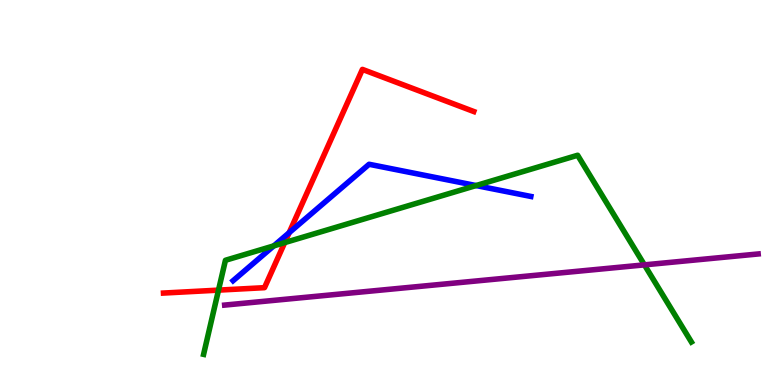[{'lines': ['blue', 'red'], 'intersections': [{'x': 3.73, 'y': 3.96}]}, {'lines': ['green', 'red'], 'intersections': [{'x': 2.82, 'y': 2.46}, {'x': 3.67, 'y': 3.7}]}, {'lines': ['purple', 'red'], 'intersections': []}, {'lines': ['blue', 'green'], 'intersections': [{'x': 3.53, 'y': 3.61}, {'x': 6.14, 'y': 5.18}]}, {'lines': ['blue', 'purple'], 'intersections': []}, {'lines': ['green', 'purple'], 'intersections': [{'x': 8.31, 'y': 3.12}]}]